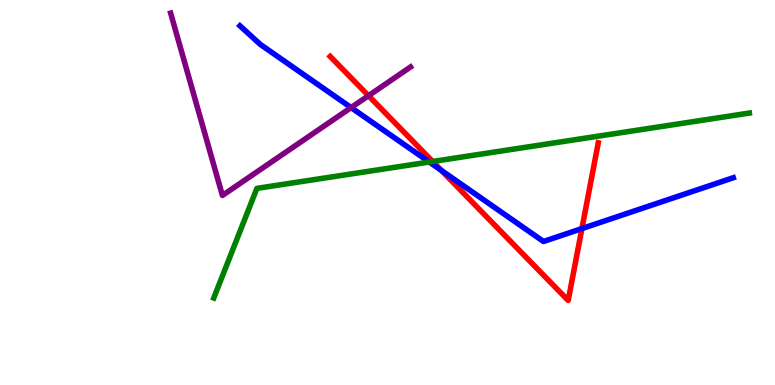[{'lines': ['blue', 'red'], 'intersections': [{'x': 5.69, 'y': 5.57}, {'x': 7.51, 'y': 4.06}]}, {'lines': ['green', 'red'], 'intersections': [{'x': 5.58, 'y': 5.81}]}, {'lines': ['purple', 'red'], 'intersections': [{'x': 4.75, 'y': 7.51}]}, {'lines': ['blue', 'green'], 'intersections': [{'x': 5.54, 'y': 5.79}]}, {'lines': ['blue', 'purple'], 'intersections': [{'x': 4.53, 'y': 7.21}]}, {'lines': ['green', 'purple'], 'intersections': []}]